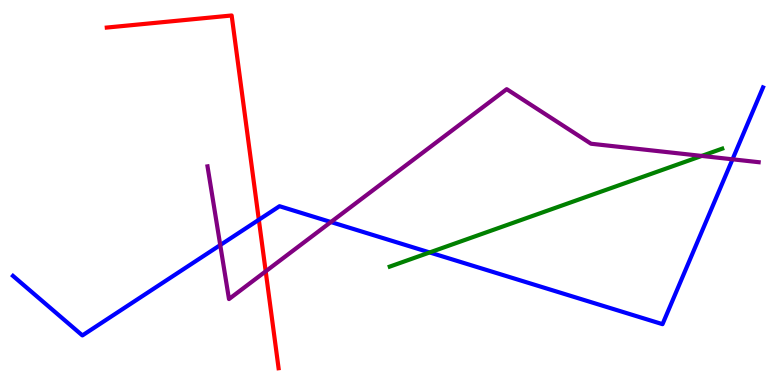[{'lines': ['blue', 'red'], 'intersections': [{'x': 3.34, 'y': 4.29}]}, {'lines': ['green', 'red'], 'intersections': []}, {'lines': ['purple', 'red'], 'intersections': [{'x': 3.43, 'y': 2.95}]}, {'lines': ['blue', 'green'], 'intersections': [{'x': 5.54, 'y': 3.44}]}, {'lines': ['blue', 'purple'], 'intersections': [{'x': 2.84, 'y': 3.63}, {'x': 4.27, 'y': 4.23}, {'x': 9.45, 'y': 5.86}]}, {'lines': ['green', 'purple'], 'intersections': [{'x': 9.05, 'y': 5.95}]}]